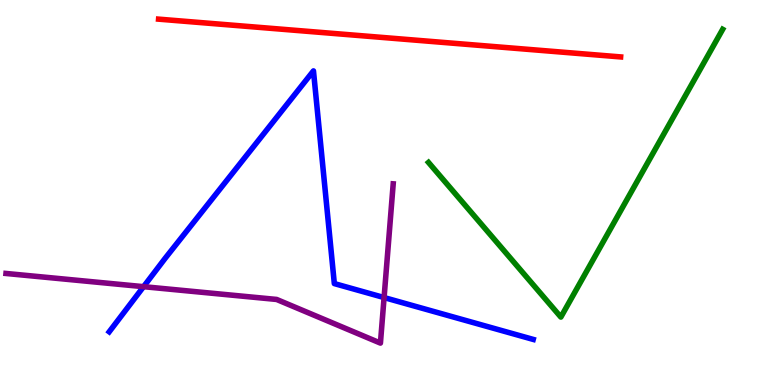[{'lines': ['blue', 'red'], 'intersections': []}, {'lines': ['green', 'red'], 'intersections': []}, {'lines': ['purple', 'red'], 'intersections': []}, {'lines': ['blue', 'green'], 'intersections': []}, {'lines': ['blue', 'purple'], 'intersections': [{'x': 1.85, 'y': 2.55}, {'x': 4.96, 'y': 2.27}]}, {'lines': ['green', 'purple'], 'intersections': []}]